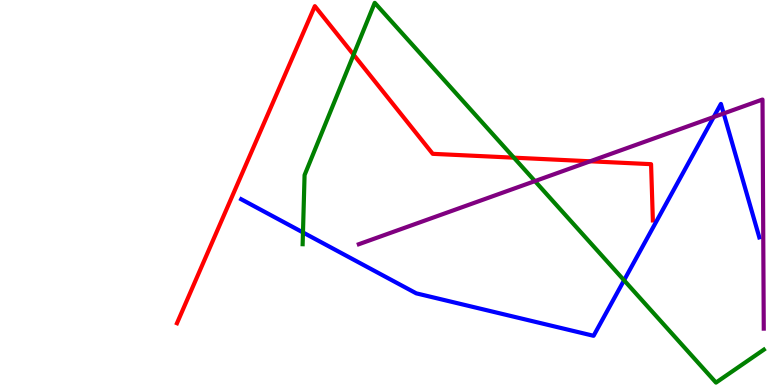[{'lines': ['blue', 'red'], 'intersections': []}, {'lines': ['green', 'red'], 'intersections': [{'x': 4.56, 'y': 8.58}, {'x': 6.63, 'y': 5.9}]}, {'lines': ['purple', 'red'], 'intersections': [{'x': 7.62, 'y': 5.81}]}, {'lines': ['blue', 'green'], 'intersections': [{'x': 3.91, 'y': 3.96}, {'x': 8.05, 'y': 2.72}]}, {'lines': ['blue', 'purple'], 'intersections': [{'x': 9.21, 'y': 6.96}, {'x': 9.34, 'y': 7.05}]}, {'lines': ['green', 'purple'], 'intersections': [{'x': 6.9, 'y': 5.3}]}]